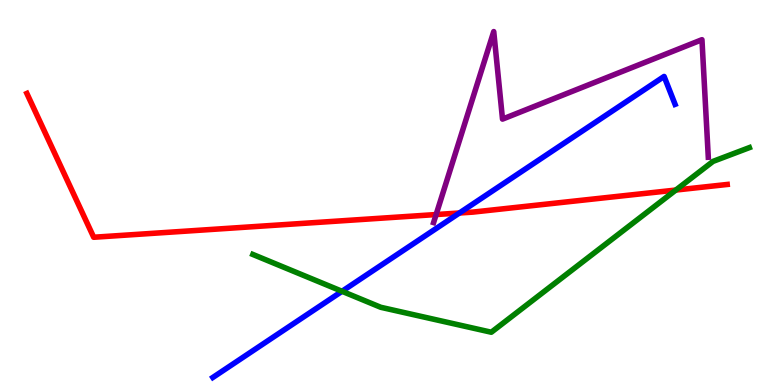[{'lines': ['blue', 'red'], 'intersections': [{'x': 5.93, 'y': 4.47}]}, {'lines': ['green', 'red'], 'intersections': [{'x': 8.72, 'y': 5.06}]}, {'lines': ['purple', 'red'], 'intersections': [{'x': 5.63, 'y': 4.43}]}, {'lines': ['blue', 'green'], 'intersections': [{'x': 4.41, 'y': 2.43}]}, {'lines': ['blue', 'purple'], 'intersections': []}, {'lines': ['green', 'purple'], 'intersections': []}]